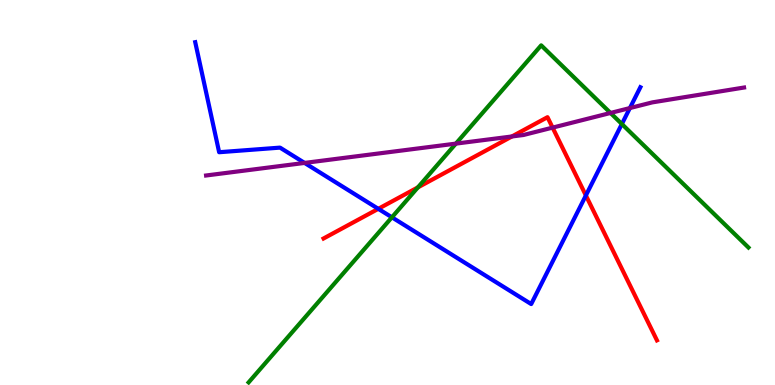[{'lines': ['blue', 'red'], 'intersections': [{'x': 4.88, 'y': 4.58}, {'x': 7.56, 'y': 4.92}]}, {'lines': ['green', 'red'], 'intersections': [{'x': 5.39, 'y': 5.13}]}, {'lines': ['purple', 'red'], 'intersections': [{'x': 6.61, 'y': 6.46}, {'x': 7.13, 'y': 6.69}]}, {'lines': ['blue', 'green'], 'intersections': [{'x': 5.06, 'y': 4.36}, {'x': 8.02, 'y': 6.78}]}, {'lines': ['blue', 'purple'], 'intersections': [{'x': 3.93, 'y': 5.77}, {'x': 8.13, 'y': 7.19}]}, {'lines': ['green', 'purple'], 'intersections': [{'x': 5.88, 'y': 6.27}, {'x': 7.88, 'y': 7.07}]}]